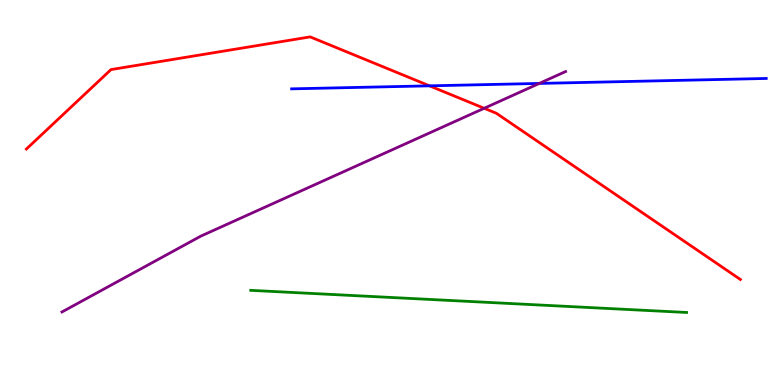[{'lines': ['blue', 'red'], 'intersections': [{'x': 5.54, 'y': 7.77}]}, {'lines': ['green', 'red'], 'intersections': []}, {'lines': ['purple', 'red'], 'intersections': [{'x': 6.25, 'y': 7.19}]}, {'lines': ['blue', 'green'], 'intersections': []}, {'lines': ['blue', 'purple'], 'intersections': [{'x': 6.96, 'y': 7.83}]}, {'lines': ['green', 'purple'], 'intersections': []}]